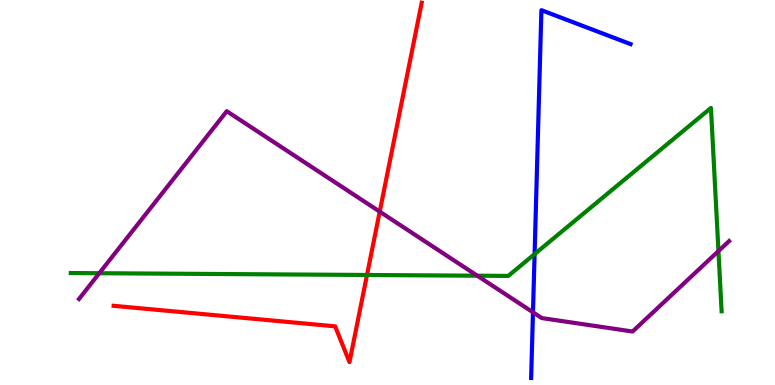[{'lines': ['blue', 'red'], 'intersections': []}, {'lines': ['green', 'red'], 'intersections': [{'x': 4.74, 'y': 2.86}]}, {'lines': ['purple', 'red'], 'intersections': [{'x': 4.9, 'y': 4.5}]}, {'lines': ['blue', 'green'], 'intersections': [{'x': 6.9, 'y': 3.4}]}, {'lines': ['blue', 'purple'], 'intersections': [{'x': 6.88, 'y': 1.89}]}, {'lines': ['green', 'purple'], 'intersections': [{'x': 1.28, 'y': 2.9}, {'x': 6.16, 'y': 2.84}, {'x': 9.27, 'y': 3.48}]}]